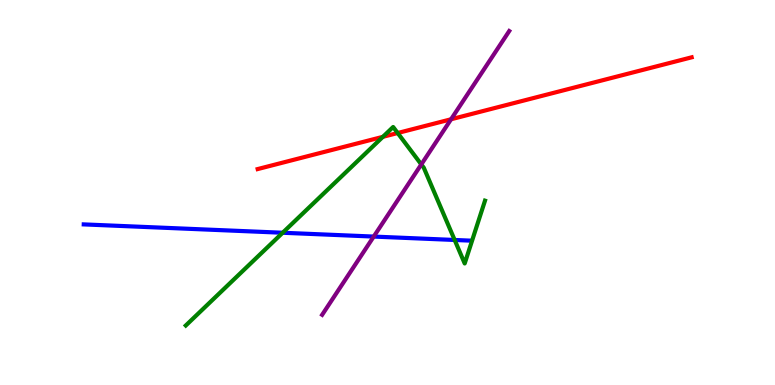[{'lines': ['blue', 'red'], 'intersections': []}, {'lines': ['green', 'red'], 'intersections': [{'x': 4.94, 'y': 6.45}, {'x': 5.13, 'y': 6.54}]}, {'lines': ['purple', 'red'], 'intersections': [{'x': 5.82, 'y': 6.9}]}, {'lines': ['blue', 'green'], 'intersections': [{'x': 3.65, 'y': 3.95}, {'x': 5.87, 'y': 3.77}]}, {'lines': ['blue', 'purple'], 'intersections': [{'x': 4.82, 'y': 3.86}]}, {'lines': ['green', 'purple'], 'intersections': [{'x': 5.44, 'y': 5.73}]}]